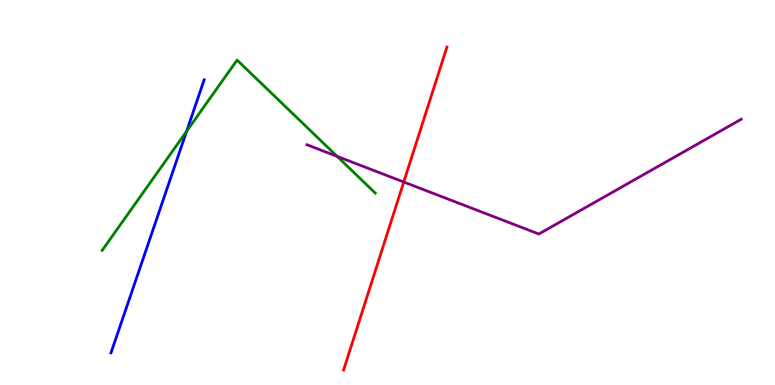[{'lines': ['blue', 'red'], 'intersections': []}, {'lines': ['green', 'red'], 'intersections': []}, {'lines': ['purple', 'red'], 'intersections': [{'x': 5.21, 'y': 5.27}]}, {'lines': ['blue', 'green'], 'intersections': [{'x': 2.41, 'y': 6.59}]}, {'lines': ['blue', 'purple'], 'intersections': []}, {'lines': ['green', 'purple'], 'intersections': [{'x': 4.35, 'y': 5.94}]}]